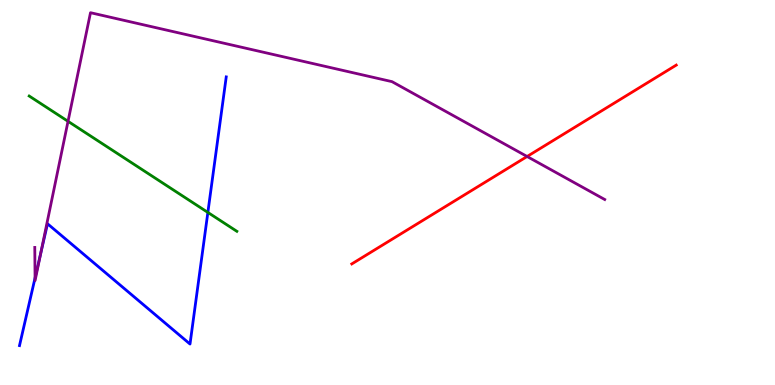[{'lines': ['blue', 'red'], 'intersections': []}, {'lines': ['green', 'red'], 'intersections': []}, {'lines': ['purple', 'red'], 'intersections': [{'x': 6.8, 'y': 5.94}]}, {'lines': ['blue', 'green'], 'intersections': [{'x': 2.68, 'y': 4.48}]}, {'lines': ['blue', 'purple'], 'intersections': [{'x': 0.452, 'y': 2.78}, {'x': 0.526, 'y': 3.42}]}, {'lines': ['green', 'purple'], 'intersections': [{'x': 0.878, 'y': 6.85}]}]